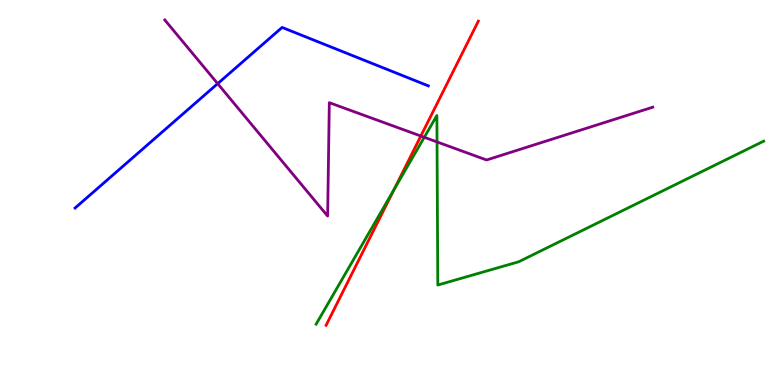[{'lines': ['blue', 'red'], 'intersections': []}, {'lines': ['green', 'red'], 'intersections': [{'x': 5.08, 'y': 5.08}]}, {'lines': ['purple', 'red'], 'intersections': [{'x': 5.43, 'y': 6.47}]}, {'lines': ['blue', 'green'], 'intersections': []}, {'lines': ['blue', 'purple'], 'intersections': [{'x': 2.81, 'y': 7.83}]}, {'lines': ['green', 'purple'], 'intersections': [{'x': 5.47, 'y': 6.43}, {'x': 5.64, 'y': 6.31}]}]